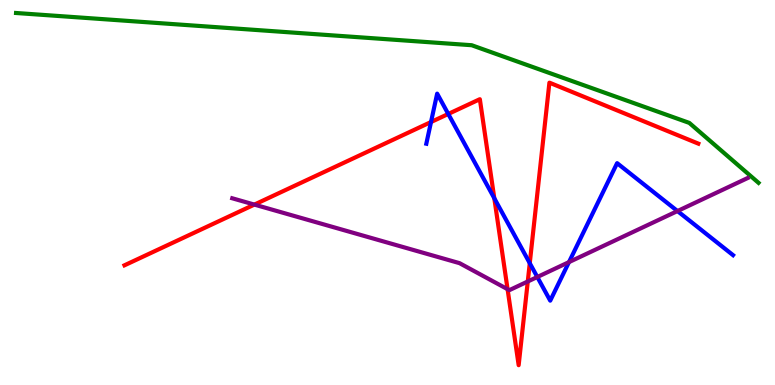[{'lines': ['blue', 'red'], 'intersections': [{'x': 5.56, 'y': 6.83}, {'x': 5.78, 'y': 7.04}, {'x': 6.38, 'y': 4.85}, {'x': 6.84, 'y': 3.16}]}, {'lines': ['green', 'red'], 'intersections': []}, {'lines': ['purple', 'red'], 'intersections': [{'x': 3.28, 'y': 4.69}, {'x': 6.55, 'y': 2.49}, {'x': 6.81, 'y': 2.69}]}, {'lines': ['blue', 'green'], 'intersections': []}, {'lines': ['blue', 'purple'], 'intersections': [{'x': 6.93, 'y': 2.81}, {'x': 7.34, 'y': 3.19}, {'x': 8.74, 'y': 4.52}]}, {'lines': ['green', 'purple'], 'intersections': []}]